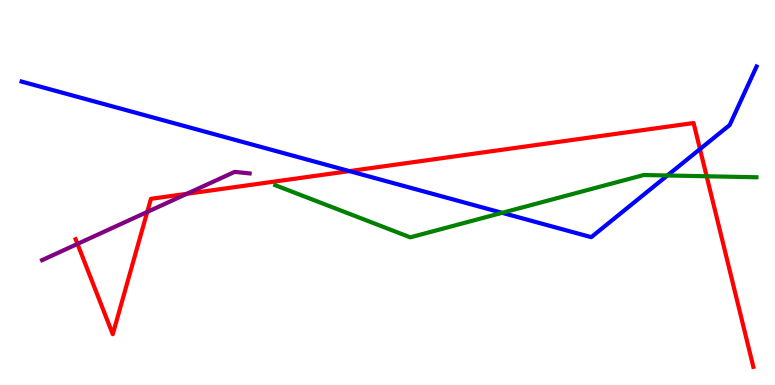[{'lines': ['blue', 'red'], 'intersections': [{'x': 4.51, 'y': 5.56}, {'x': 9.03, 'y': 6.13}]}, {'lines': ['green', 'red'], 'intersections': [{'x': 9.12, 'y': 5.42}]}, {'lines': ['purple', 'red'], 'intersections': [{'x': 1.0, 'y': 3.66}, {'x': 1.9, 'y': 4.49}, {'x': 2.41, 'y': 4.97}]}, {'lines': ['blue', 'green'], 'intersections': [{'x': 6.48, 'y': 4.47}, {'x': 8.61, 'y': 5.44}]}, {'lines': ['blue', 'purple'], 'intersections': []}, {'lines': ['green', 'purple'], 'intersections': []}]